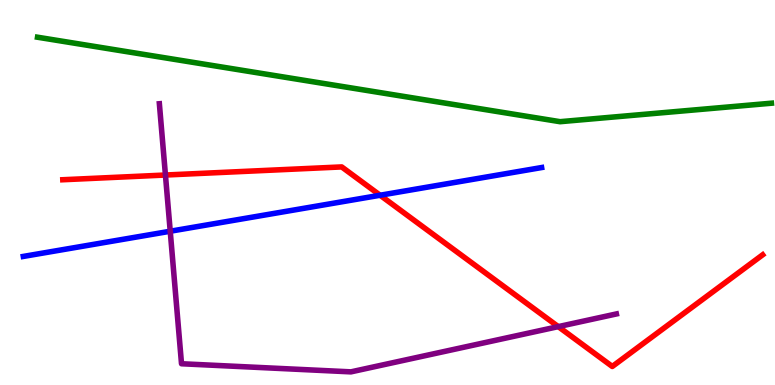[{'lines': ['blue', 'red'], 'intersections': [{'x': 4.9, 'y': 4.93}]}, {'lines': ['green', 'red'], 'intersections': []}, {'lines': ['purple', 'red'], 'intersections': [{'x': 2.13, 'y': 5.45}, {'x': 7.2, 'y': 1.52}]}, {'lines': ['blue', 'green'], 'intersections': []}, {'lines': ['blue', 'purple'], 'intersections': [{'x': 2.2, 'y': 3.99}]}, {'lines': ['green', 'purple'], 'intersections': []}]